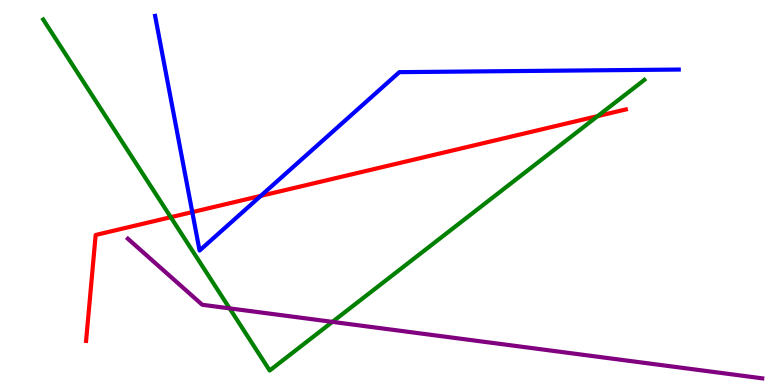[{'lines': ['blue', 'red'], 'intersections': [{'x': 2.48, 'y': 4.49}, {'x': 3.36, 'y': 4.91}]}, {'lines': ['green', 'red'], 'intersections': [{'x': 2.2, 'y': 4.36}, {'x': 7.71, 'y': 6.98}]}, {'lines': ['purple', 'red'], 'intersections': []}, {'lines': ['blue', 'green'], 'intersections': []}, {'lines': ['blue', 'purple'], 'intersections': []}, {'lines': ['green', 'purple'], 'intersections': [{'x': 2.96, 'y': 1.99}, {'x': 4.29, 'y': 1.64}]}]